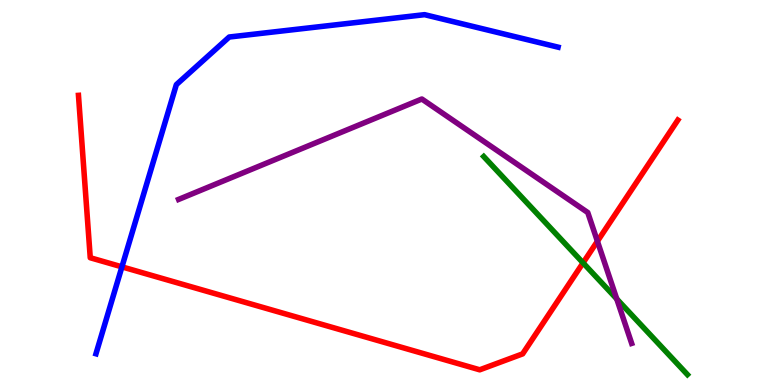[{'lines': ['blue', 'red'], 'intersections': [{'x': 1.57, 'y': 3.07}]}, {'lines': ['green', 'red'], 'intersections': [{'x': 7.52, 'y': 3.17}]}, {'lines': ['purple', 'red'], 'intersections': [{'x': 7.71, 'y': 3.73}]}, {'lines': ['blue', 'green'], 'intersections': []}, {'lines': ['blue', 'purple'], 'intersections': []}, {'lines': ['green', 'purple'], 'intersections': [{'x': 7.96, 'y': 2.24}]}]